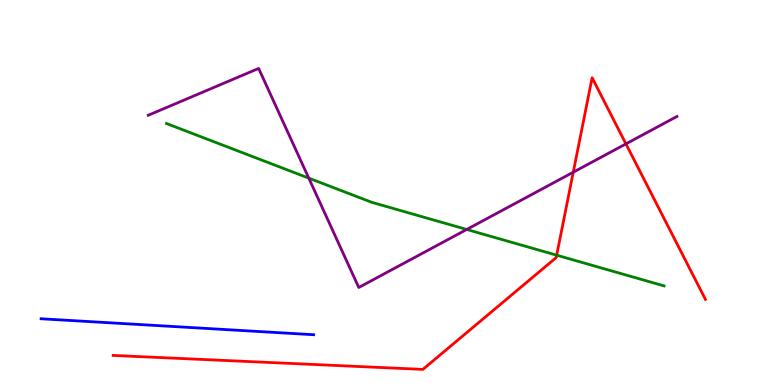[{'lines': ['blue', 'red'], 'intersections': []}, {'lines': ['green', 'red'], 'intersections': [{'x': 7.18, 'y': 3.37}]}, {'lines': ['purple', 'red'], 'intersections': [{'x': 7.4, 'y': 5.53}, {'x': 8.08, 'y': 6.26}]}, {'lines': ['blue', 'green'], 'intersections': []}, {'lines': ['blue', 'purple'], 'intersections': []}, {'lines': ['green', 'purple'], 'intersections': [{'x': 3.98, 'y': 5.37}, {'x': 6.02, 'y': 4.04}]}]